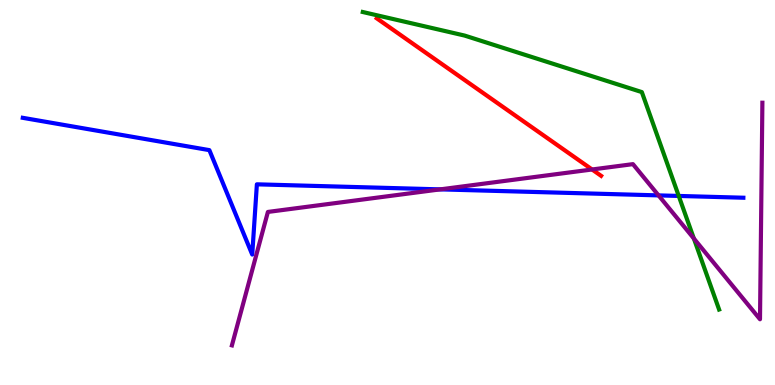[{'lines': ['blue', 'red'], 'intersections': []}, {'lines': ['green', 'red'], 'intersections': []}, {'lines': ['purple', 'red'], 'intersections': [{'x': 7.64, 'y': 5.6}]}, {'lines': ['blue', 'green'], 'intersections': [{'x': 8.76, 'y': 4.91}]}, {'lines': ['blue', 'purple'], 'intersections': [{'x': 5.68, 'y': 5.08}, {'x': 8.5, 'y': 4.92}]}, {'lines': ['green', 'purple'], 'intersections': [{'x': 8.95, 'y': 3.8}]}]